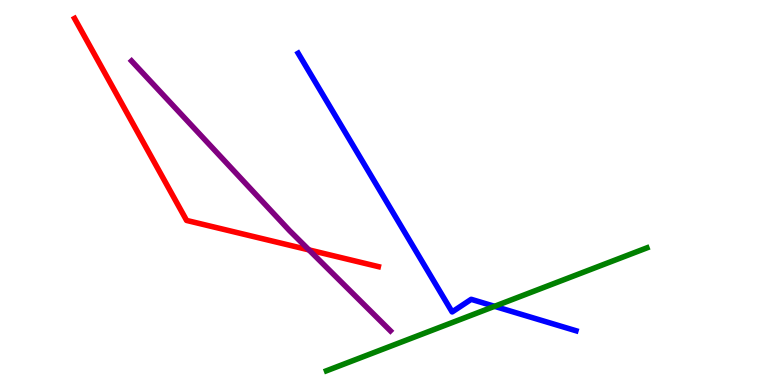[{'lines': ['blue', 'red'], 'intersections': []}, {'lines': ['green', 'red'], 'intersections': []}, {'lines': ['purple', 'red'], 'intersections': [{'x': 3.99, 'y': 3.51}]}, {'lines': ['blue', 'green'], 'intersections': [{'x': 6.38, 'y': 2.04}]}, {'lines': ['blue', 'purple'], 'intersections': []}, {'lines': ['green', 'purple'], 'intersections': []}]